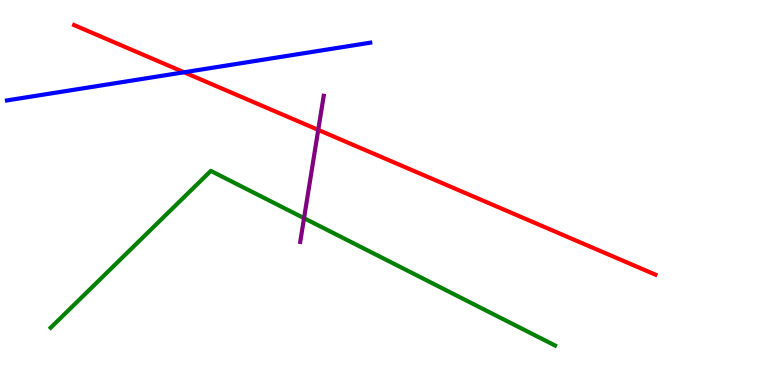[{'lines': ['blue', 'red'], 'intersections': [{'x': 2.38, 'y': 8.12}]}, {'lines': ['green', 'red'], 'intersections': []}, {'lines': ['purple', 'red'], 'intersections': [{'x': 4.11, 'y': 6.63}]}, {'lines': ['blue', 'green'], 'intersections': []}, {'lines': ['blue', 'purple'], 'intersections': []}, {'lines': ['green', 'purple'], 'intersections': [{'x': 3.92, 'y': 4.33}]}]